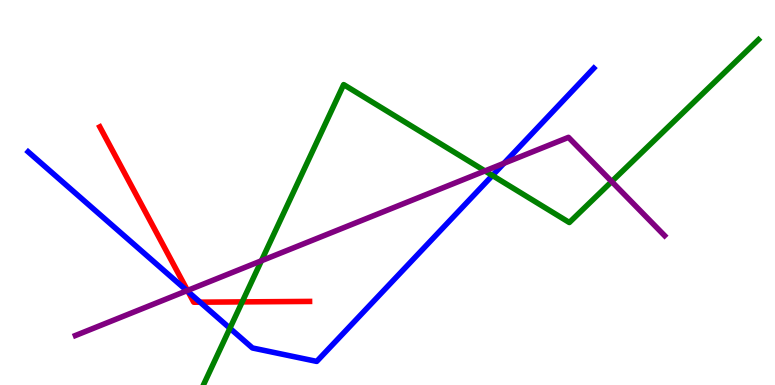[{'lines': ['blue', 'red'], 'intersections': [{'x': 2.43, 'y': 2.42}, {'x': 2.58, 'y': 2.15}]}, {'lines': ['green', 'red'], 'intersections': [{'x': 3.13, 'y': 2.16}]}, {'lines': ['purple', 'red'], 'intersections': [{'x': 2.42, 'y': 2.46}]}, {'lines': ['blue', 'green'], 'intersections': [{'x': 2.97, 'y': 1.47}, {'x': 6.35, 'y': 5.44}]}, {'lines': ['blue', 'purple'], 'intersections': [{'x': 2.41, 'y': 2.45}, {'x': 6.5, 'y': 5.76}]}, {'lines': ['green', 'purple'], 'intersections': [{'x': 3.37, 'y': 3.23}, {'x': 6.26, 'y': 5.56}, {'x': 7.89, 'y': 5.28}]}]